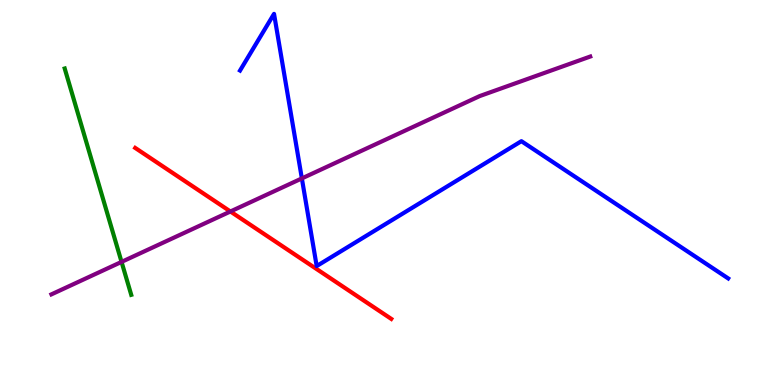[{'lines': ['blue', 'red'], 'intersections': []}, {'lines': ['green', 'red'], 'intersections': []}, {'lines': ['purple', 'red'], 'intersections': [{'x': 2.97, 'y': 4.51}]}, {'lines': ['blue', 'green'], 'intersections': []}, {'lines': ['blue', 'purple'], 'intersections': [{'x': 3.89, 'y': 5.37}]}, {'lines': ['green', 'purple'], 'intersections': [{'x': 1.57, 'y': 3.2}]}]